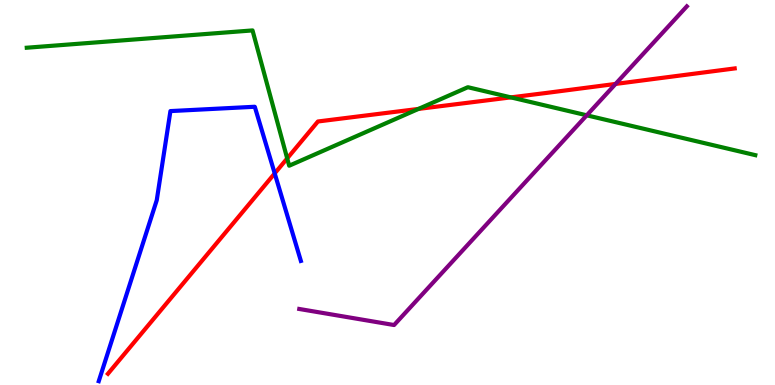[{'lines': ['blue', 'red'], 'intersections': [{'x': 3.54, 'y': 5.5}]}, {'lines': ['green', 'red'], 'intersections': [{'x': 3.71, 'y': 5.89}, {'x': 5.4, 'y': 7.17}, {'x': 6.59, 'y': 7.47}]}, {'lines': ['purple', 'red'], 'intersections': [{'x': 7.94, 'y': 7.82}]}, {'lines': ['blue', 'green'], 'intersections': []}, {'lines': ['blue', 'purple'], 'intersections': []}, {'lines': ['green', 'purple'], 'intersections': [{'x': 7.57, 'y': 7.01}]}]